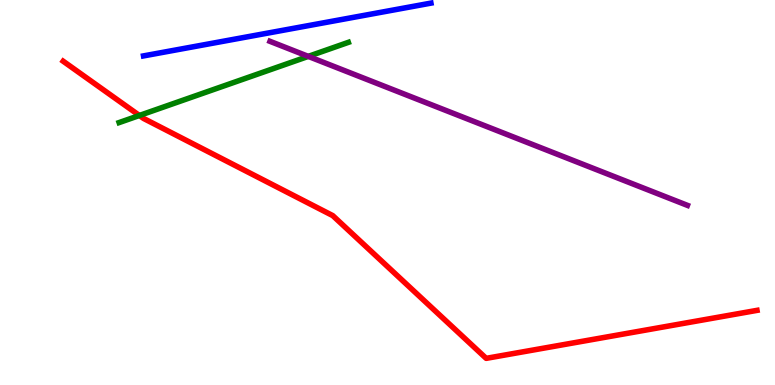[{'lines': ['blue', 'red'], 'intersections': []}, {'lines': ['green', 'red'], 'intersections': [{'x': 1.8, 'y': 7.0}]}, {'lines': ['purple', 'red'], 'intersections': []}, {'lines': ['blue', 'green'], 'intersections': []}, {'lines': ['blue', 'purple'], 'intersections': []}, {'lines': ['green', 'purple'], 'intersections': [{'x': 3.98, 'y': 8.54}]}]